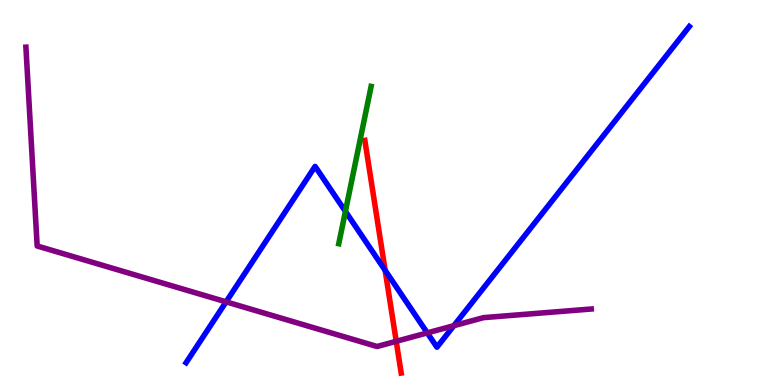[{'lines': ['blue', 'red'], 'intersections': [{'x': 4.97, 'y': 2.98}]}, {'lines': ['green', 'red'], 'intersections': []}, {'lines': ['purple', 'red'], 'intersections': [{'x': 5.11, 'y': 1.14}]}, {'lines': ['blue', 'green'], 'intersections': [{'x': 4.46, 'y': 4.51}]}, {'lines': ['blue', 'purple'], 'intersections': [{'x': 2.92, 'y': 2.16}, {'x': 5.51, 'y': 1.35}, {'x': 5.86, 'y': 1.54}]}, {'lines': ['green', 'purple'], 'intersections': []}]